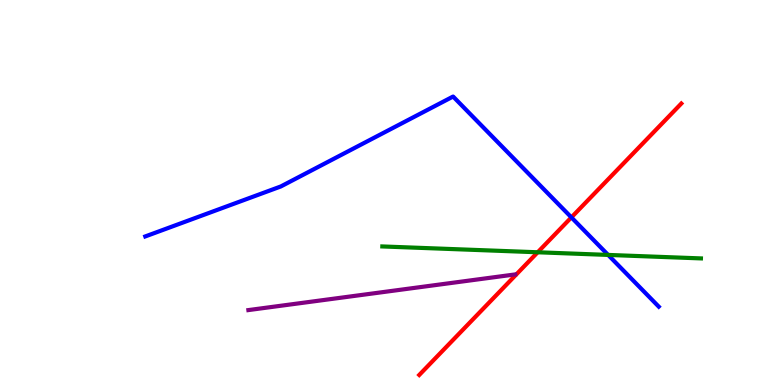[{'lines': ['blue', 'red'], 'intersections': [{'x': 7.37, 'y': 4.35}]}, {'lines': ['green', 'red'], 'intersections': [{'x': 6.94, 'y': 3.45}]}, {'lines': ['purple', 'red'], 'intersections': []}, {'lines': ['blue', 'green'], 'intersections': [{'x': 7.85, 'y': 3.38}]}, {'lines': ['blue', 'purple'], 'intersections': []}, {'lines': ['green', 'purple'], 'intersections': []}]